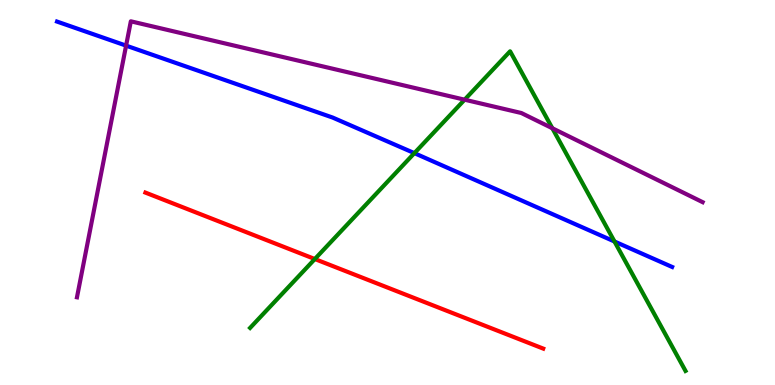[{'lines': ['blue', 'red'], 'intersections': []}, {'lines': ['green', 'red'], 'intersections': [{'x': 4.06, 'y': 3.27}]}, {'lines': ['purple', 'red'], 'intersections': []}, {'lines': ['blue', 'green'], 'intersections': [{'x': 5.35, 'y': 6.02}, {'x': 7.93, 'y': 3.73}]}, {'lines': ['blue', 'purple'], 'intersections': [{'x': 1.63, 'y': 8.81}]}, {'lines': ['green', 'purple'], 'intersections': [{'x': 6.0, 'y': 7.41}, {'x': 7.13, 'y': 6.67}]}]